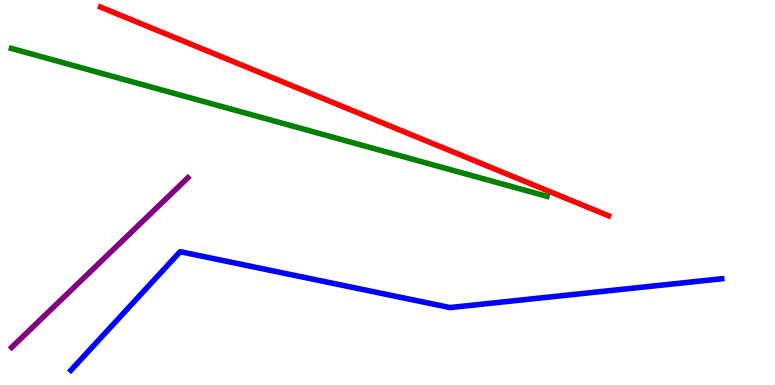[{'lines': ['blue', 'red'], 'intersections': []}, {'lines': ['green', 'red'], 'intersections': []}, {'lines': ['purple', 'red'], 'intersections': []}, {'lines': ['blue', 'green'], 'intersections': []}, {'lines': ['blue', 'purple'], 'intersections': []}, {'lines': ['green', 'purple'], 'intersections': []}]